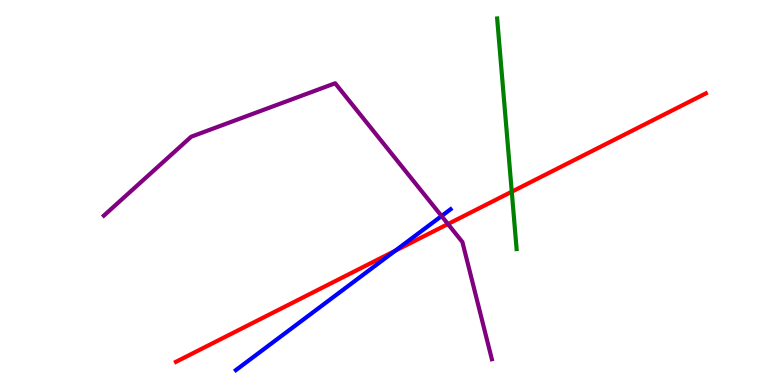[{'lines': ['blue', 'red'], 'intersections': [{'x': 5.1, 'y': 3.49}]}, {'lines': ['green', 'red'], 'intersections': [{'x': 6.6, 'y': 5.02}]}, {'lines': ['purple', 'red'], 'intersections': [{'x': 5.78, 'y': 4.18}]}, {'lines': ['blue', 'green'], 'intersections': []}, {'lines': ['blue', 'purple'], 'intersections': [{'x': 5.7, 'y': 4.39}]}, {'lines': ['green', 'purple'], 'intersections': []}]